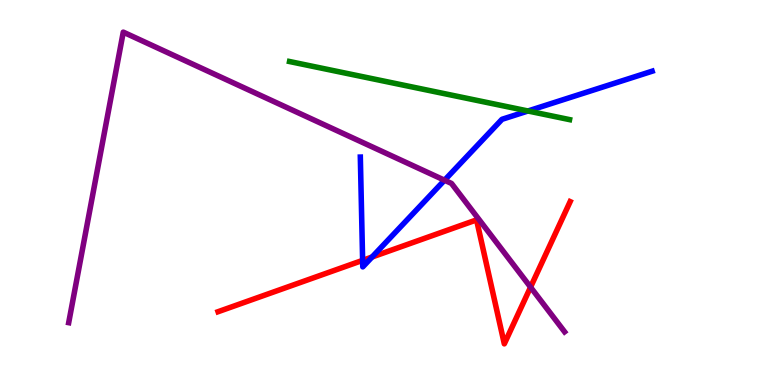[{'lines': ['blue', 'red'], 'intersections': [{'x': 4.68, 'y': 3.24}, {'x': 4.8, 'y': 3.32}]}, {'lines': ['green', 'red'], 'intersections': []}, {'lines': ['purple', 'red'], 'intersections': [{'x': 6.85, 'y': 2.54}]}, {'lines': ['blue', 'green'], 'intersections': [{'x': 6.81, 'y': 7.12}]}, {'lines': ['blue', 'purple'], 'intersections': [{'x': 5.74, 'y': 5.32}]}, {'lines': ['green', 'purple'], 'intersections': []}]